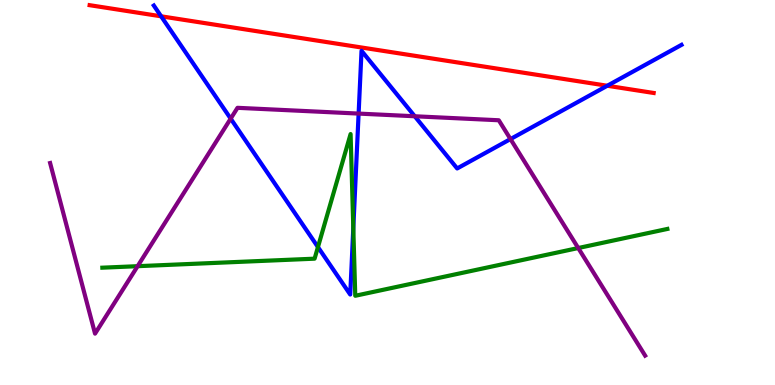[{'lines': ['blue', 'red'], 'intersections': [{'x': 2.08, 'y': 9.58}, {'x': 7.84, 'y': 7.77}]}, {'lines': ['green', 'red'], 'intersections': []}, {'lines': ['purple', 'red'], 'intersections': []}, {'lines': ['blue', 'green'], 'intersections': [{'x': 4.1, 'y': 3.58}, {'x': 4.56, 'y': 4.08}]}, {'lines': ['blue', 'purple'], 'intersections': [{'x': 2.98, 'y': 6.92}, {'x': 4.63, 'y': 7.05}, {'x': 5.35, 'y': 6.98}, {'x': 6.59, 'y': 6.39}]}, {'lines': ['green', 'purple'], 'intersections': [{'x': 1.78, 'y': 3.09}, {'x': 7.46, 'y': 3.56}]}]